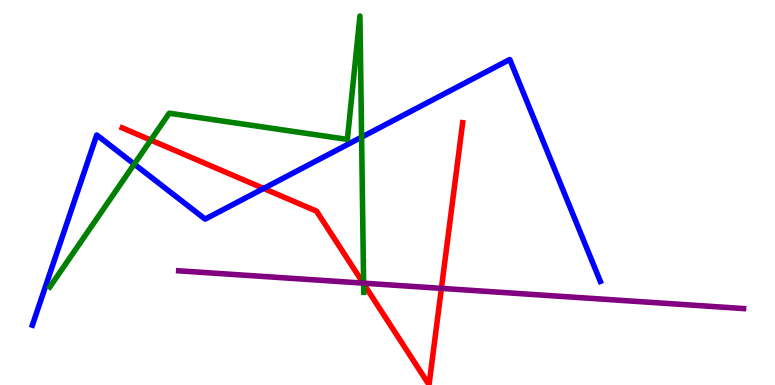[{'lines': ['blue', 'red'], 'intersections': [{'x': 3.4, 'y': 5.1}]}, {'lines': ['green', 'red'], 'intersections': [{'x': 1.95, 'y': 6.36}, {'x': 4.69, 'y': 2.63}]}, {'lines': ['purple', 'red'], 'intersections': [{'x': 4.69, 'y': 2.65}, {'x': 5.7, 'y': 2.51}]}, {'lines': ['blue', 'green'], 'intersections': [{'x': 1.73, 'y': 5.74}, {'x': 4.67, 'y': 6.44}]}, {'lines': ['blue', 'purple'], 'intersections': []}, {'lines': ['green', 'purple'], 'intersections': [{'x': 4.69, 'y': 2.65}]}]